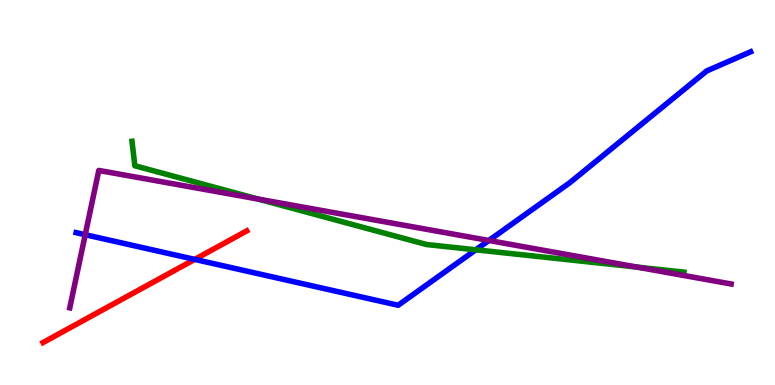[{'lines': ['blue', 'red'], 'intersections': [{'x': 2.51, 'y': 3.26}]}, {'lines': ['green', 'red'], 'intersections': []}, {'lines': ['purple', 'red'], 'intersections': []}, {'lines': ['blue', 'green'], 'intersections': [{'x': 6.14, 'y': 3.51}]}, {'lines': ['blue', 'purple'], 'intersections': [{'x': 1.1, 'y': 3.9}, {'x': 6.31, 'y': 3.75}]}, {'lines': ['green', 'purple'], 'intersections': [{'x': 3.33, 'y': 4.83}, {'x': 8.22, 'y': 3.06}]}]